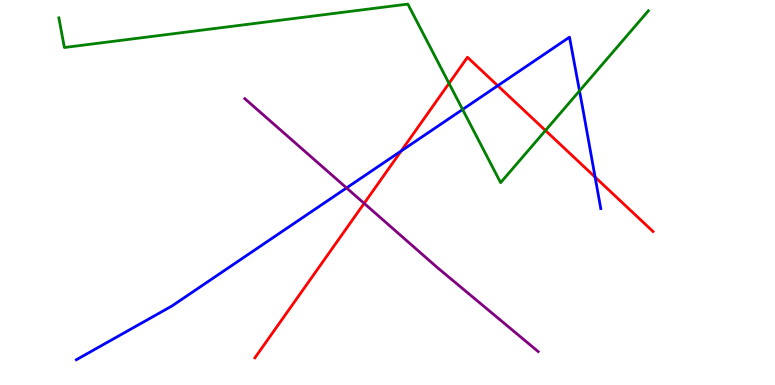[{'lines': ['blue', 'red'], 'intersections': [{'x': 5.18, 'y': 6.08}, {'x': 6.42, 'y': 7.77}, {'x': 7.68, 'y': 5.4}]}, {'lines': ['green', 'red'], 'intersections': [{'x': 5.79, 'y': 7.83}, {'x': 7.04, 'y': 6.61}]}, {'lines': ['purple', 'red'], 'intersections': [{'x': 4.7, 'y': 4.72}]}, {'lines': ['blue', 'green'], 'intersections': [{'x': 5.97, 'y': 7.16}, {'x': 7.48, 'y': 7.64}]}, {'lines': ['blue', 'purple'], 'intersections': [{'x': 4.47, 'y': 5.12}]}, {'lines': ['green', 'purple'], 'intersections': []}]